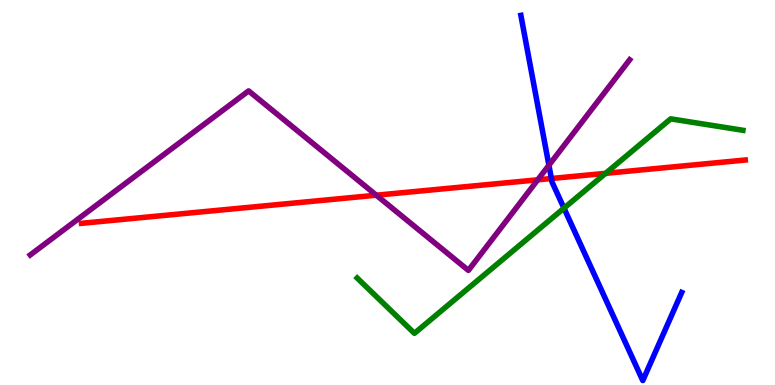[{'lines': ['blue', 'red'], 'intersections': [{'x': 7.11, 'y': 5.36}]}, {'lines': ['green', 'red'], 'intersections': [{'x': 7.81, 'y': 5.5}]}, {'lines': ['purple', 'red'], 'intersections': [{'x': 4.86, 'y': 4.93}, {'x': 6.94, 'y': 5.33}]}, {'lines': ['blue', 'green'], 'intersections': [{'x': 7.28, 'y': 4.59}]}, {'lines': ['blue', 'purple'], 'intersections': [{'x': 7.08, 'y': 5.71}]}, {'lines': ['green', 'purple'], 'intersections': []}]